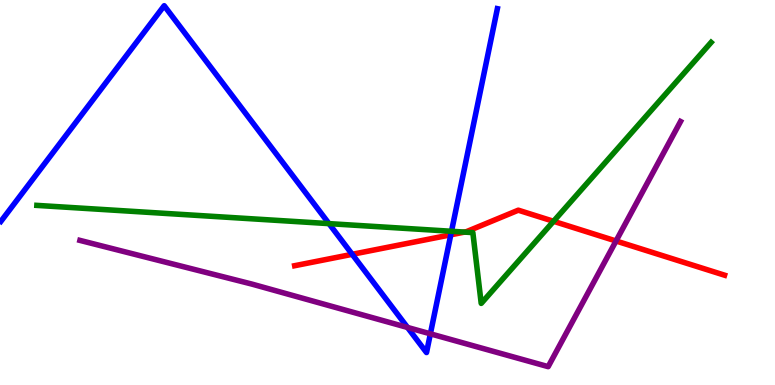[{'lines': ['blue', 'red'], 'intersections': [{'x': 4.54, 'y': 3.39}, {'x': 5.82, 'y': 3.9}]}, {'lines': ['green', 'red'], 'intersections': [{'x': 5.99, 'y': 3.97}, {'x': 7.14, 'y': 4.25}]}, {'lines': ['purple', 'red'], 'intersections': [{'x': 7.95, 'y': 3.74}]}, {'lines': ['blue', 'green'], 'intersections': [{'x': 4.25, 'y': 4.19}, {'x': 5.83, 'y': 3.99}]}, {'lines': ['blue', 'purple'], 'intersections': [{'x': 5.26, 'y': 1.49}, {'x': 5.55, 'y': 1.33}]}, {'lines': ['green', 'purple'], 'intersections': []}]